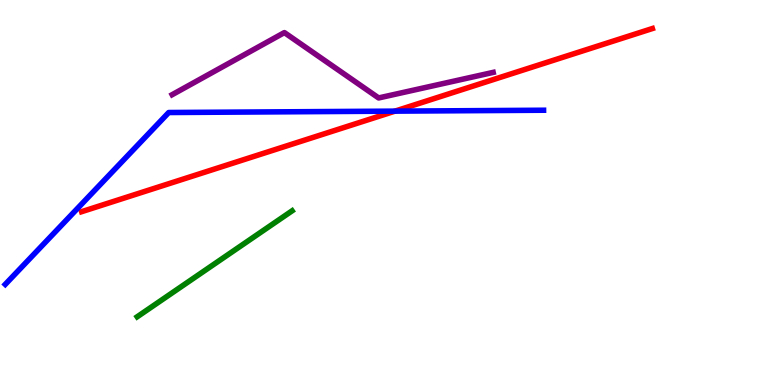[{'lines': ['blue', 'red'], 'intersections': [{'x': 5.1, 'y': 7.11}]}, {'lines': ['green', 'red'], 'intersections': []}, {'lines': ['purple', 'red'], 'intersections': []}, {'lines': ['blue', 'green'], 'intersections': []}, {'lines': ['blue', 'purple'], 'intersections': []}, {'lines': ['green', 'purple'], 'intersections': []}]